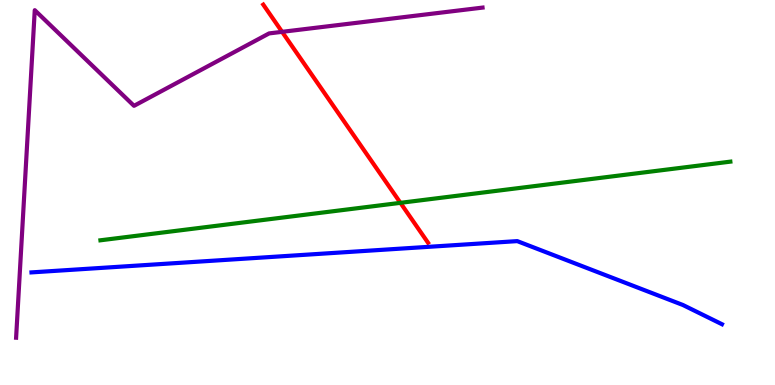[{'lines': ['blue', 'red'], 'intersections': []}, {'lines': ['green', 'red'], 'intersections': [{'x': 5.17, 'y': 4.73}]}, {'lines': ['purple', 'red'], 'intersections': [{'x': 3.64, 'y': 9.17}]}, {'lines': ['blue', 'green'], 'intersections': []}, {'lines': ['blue', 'purple'], 'intersections': []}, {'lines': ['green', 'purple'], 'intersections': []}]